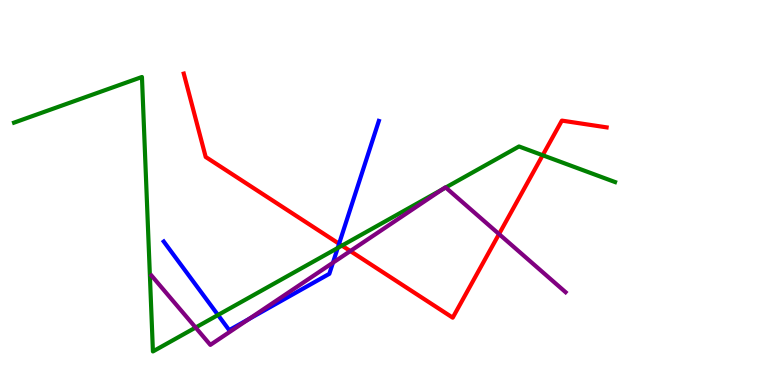[{'lines': ['blue', 'red'], 'intersections': [{'x': 4.38, 'y': 3.67}]}, {'lines': ['green', 'red'], 'intersections': [{'x': 4.41, 'y': 3.62}, {'x': 7.0, 'y': 5.97}]}, {'lines': ['purple', 'red'], 'intersections': [{'x': 4.52, 'y': 3.48}, {'x': 6.44, 'y': 3.92}]}, {'lines': ['blue', 'green'], 'intersections': [{'x': 2.81, 'y': 1.82}, {'x': 4.36, 'y': 3.56}]}, {'lines': ['blue', 'purple'], 'intersections': [{'x': 3.21, 'y': 1.71}, {'x': 4.3, 'y': 3.18}]}, {'lines': ['green', 'purple'], 'intersections': [{'x': 2.52, 'y': 1.49}, {'x': 5.71, 'y': 5.08}, {'x': 5.75, 'y': 5.13}]}]